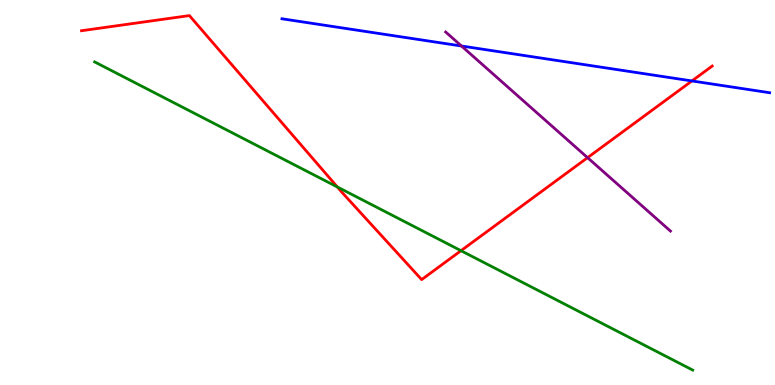[{'lines': ['blue', 'red'], 'intersections': [{'x': 8.93, 'y': 7.9}]}, {'lines': ['green', 'red'], 'intersections': [{'x': 4.35, 'y': 5.14}, {'x': 5.95, 'y': 3.49}]}, {'lines': ['purple', 'red'], 'intersections': [{'x': 7.58, 'y': 5.91}]}, {'lines': ['blue', 'green'], 'intersections': []}, {'lines': ['blue', 'purple'], 'intersections': [{'x': 5.95, 'y': 8.81}]}, {'lines': ['green', 'purple'], 'intersections': []}]